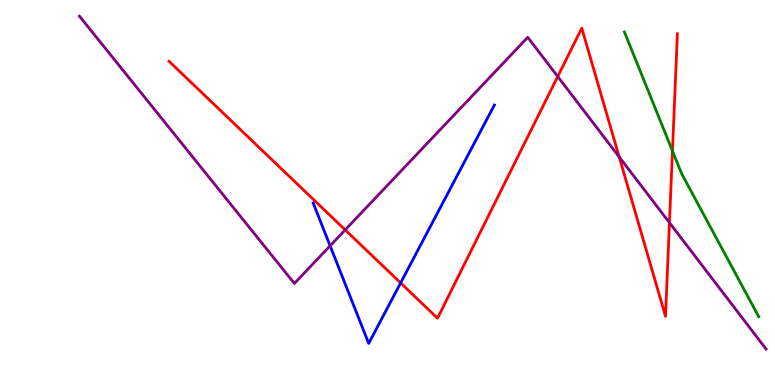[{'lines': ['blue', 'red'], 'intersections': [{'x': 5.17, 'y': 2.65}]}, {'lines': ['green', 'red'], 'intersections': [{'x': 8.68, 'y': 6.08}]}, {'lines': ['purple', 'red'], 'intersections': [{'x': 4.45, 'y': 4.03}, {'x': 7.2, 'y': 8.01}, {'x': 7.99, 'y': 5.92}, {'x': 8.64, 'y': 4.22}]}, {'lines': ['blue', 'green'], 'intersections': []}, {'lines': ['blue', 'purple'], 'intersections': [{'x': 4.26, 'y': 3.62}]}, {'lines': ['green', 'purple'], 'intersections': []}]